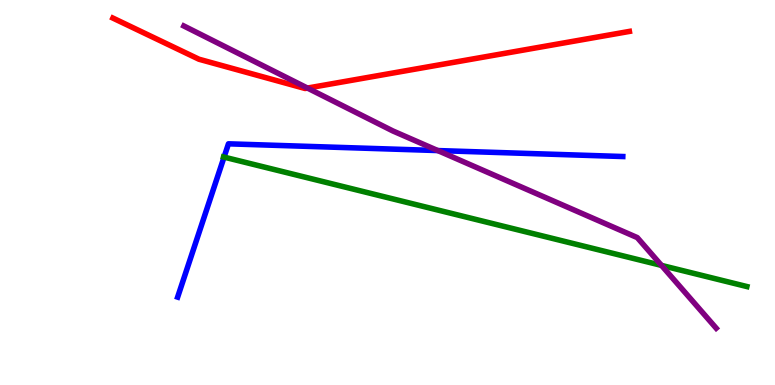[{'lines': ['blue', 'red'], 'intersections': []}, {'lines': ['green', 'red'], 'intersections': []}, {'lines': ['purple', 'red'], 'intersections': [{'x': 3.97, 'y': 7.71}]}, {'lines': ['blue', 'green'], 'intersections': [{'x': 2.89, 'y': 5.92}]}, {'lines': ['blue', 'purple'], 'intersections': [{'x': 5.65, 'y': 6.09}]}, {'lines': ['green', 'purple'], 'intersections': [{'x': 8.54, 'y': 3.11}]}]